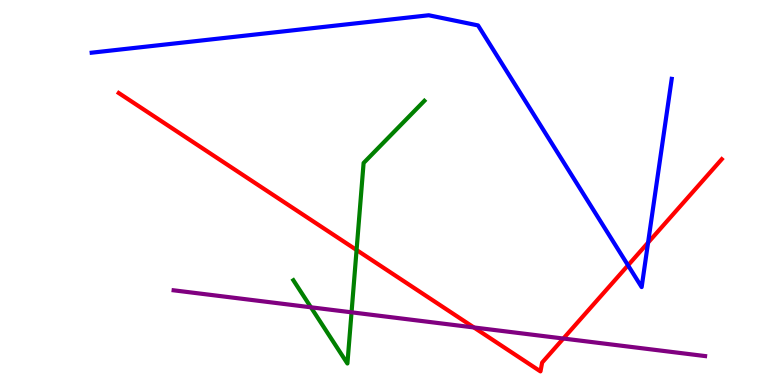[{'lines': ['blue', 'red'], 'intersections': [{'x': 8.1, 'y': 3.11}, {'x': 8.36, 'y': 3.7}]}, {'lines': ['green', 'red'], 'intersections': [{'x': 4.6, 'y': 3.51}]}, {'lines': ['purple', 'red'], 'intersections': [{'x': 6.12, 'y': 1.49}, {'x': 7.27, 'y': 1.21}]}, {'lines': ['blue', 'green'], 'intersections': []}, {'lines': ['blue', 'purple'], 'intersections': []}, {'lines': ['green', 'purple'], 'intersections': [{'x': 4.01, 'y': 2.02}, {'x': 4.54, 'y': 1.89}]}]